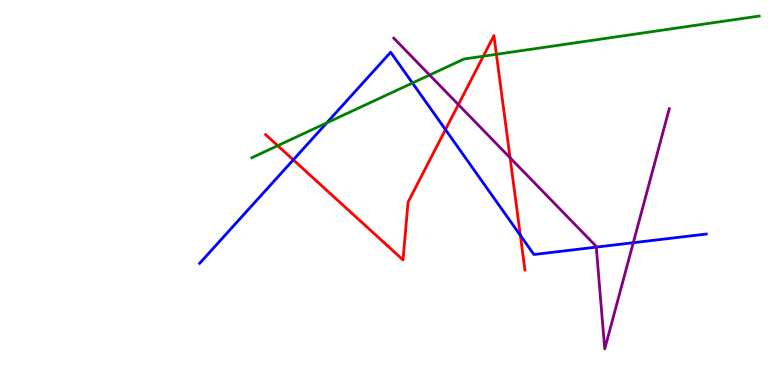[{'lines': ['blue', 'red'], 'intersections': [{'x': 3.78, 'y': 5.85}, {'x': 5.75, 'y': 6.63}, {'x': 6.71, 'y': 3.89}]}, {'lines': ['green', 'red'], 'intersections': [{'x': 3.58, 'y': 6.22}, {'x': 6.24, 'y': 8.54}, {'x': 6.41, 'y': 8.59}]}, {'lines': ['purple', 'red'], 'intersections': [{'x': 5.91, 'y': 7.28}, {'x': 6.58, 'y': 5.9}]}, {'lines': ['blue', 'green'], 'intersections': [{'x': 4.22, 'y': 6.81}, {'x': 5.32, 'y': 7.84}]}, {'lines': ['blue', 'purple'], 'intersections': [{'x': 7.69, 'y': 3.58}, {'x': 8.17, 'y': 3.7}]}, {'lines': ['green', 'purple'], 'intersections': [{'x': 5.54, 'y': 8.05}]}]